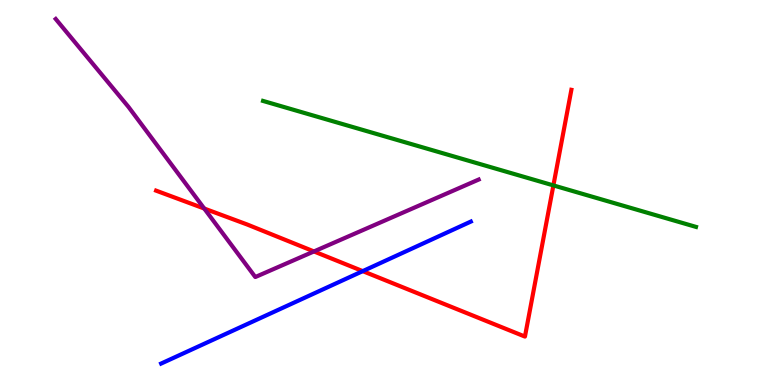[{'lines': ['blue', 'red'], 'intersections': [{'x': 4.68, 'y': 2.96}]}, {'lines': ['green', 'red'], 'intersections': [{'x': 7.14, 'y': 5.18}]}, {'lines': ['purple', 'red'], 'intersections': [{'x': 2.64, 'y': 4.58}, {'x': 4.05, 'y': 3.47}]}, {'lines': ['blue', 'green'], 'intersections': []}, {'lines': ['blue', 'purple'], 'intersections': []}, {'lines': ['green', 'purple'], 'intersections': []}]